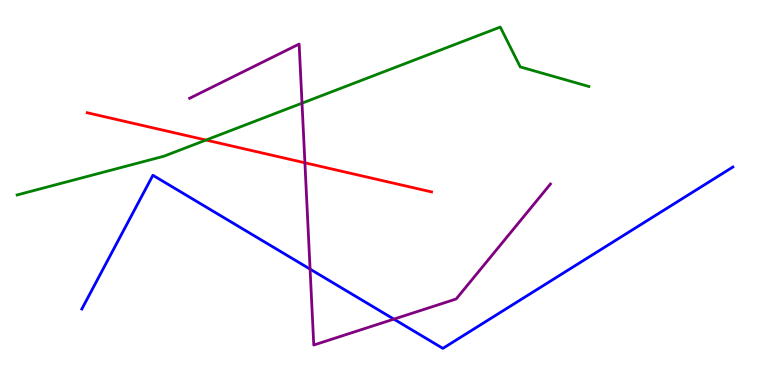[{'lines': ['blue', 'red'], 'intersections': []}, {'lines': ['green', 'red'], 'intersections': [{'x': 2.66, 'y': 6.36}]}, {'lines': ['purple', 'red'], 'intersections': [{'x': 3.93, 'y': 5.77}]}, {'lines': ['blue', 'green'], 'intersections': []}, {'lines': ['blue', 'purple'], 'intersections': [{'x': 4.0, 'y': 3.01}, {'x': 5.08, 'y': 1.71}]}, {'lines': ['green', 'purple'], 'intersections': [{'x': 3.9, 'y': 7.32}]}]